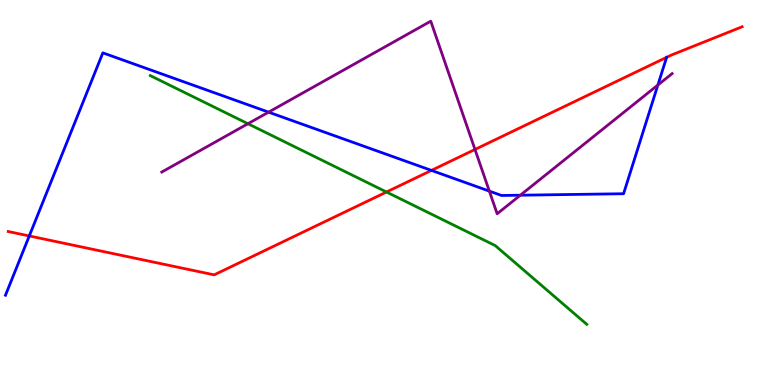[{'lines': ['blue', 'red'], 'intersections': [{'x': 0.378, 'y': 3.87}, {'x': 5.57, 'y': 5.57}]}, {'lines': ['green', 'red'], 'intersections': [{'x': 4.99, 'y': 5.01}]}, {'lines': ['purple', 'red'], 'intersections': [{'x': 6.13, 'y': 6.12}]}, {'lines': ['blue', 'green'], 'intersections': []}, {'lines': ['blue', 'purple'], 'intersections': [{'x': 3.47, 'y': 7.09}, {'x': 6.31, 'y': 5.04}, {'x': 6.71, 'y': 4.93}, {'x': 8.49, 'y': 7.79}]}, {'lines': ['green', 'purple'], 'intersections': [{'x': 3.2, 'y': 6.79}]}]